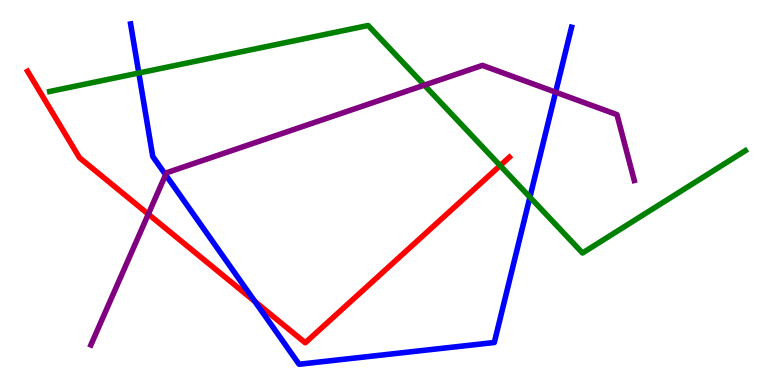[{'lines': ['blue', 'red'], 'intersections': [{'x': 3.29, 'y': 2.17}]}, {'lines': ['green', 'red'], 'intersections': [{'x': 6.45, 'y': 5.7}]}, {'lines': ['purple', 'red'], 'intersections': [{'x': 1.91, 'y': 4.44}]}, {'lines': ['blue', 'green'], 'intersections': [{'x': 1.79, 'y': 8.1}, {'x': 6.84, 'y': 4.88}]}, {'lines': ['blue', 'purple'], 'intersections': [{'x': 2.14, 'y': 5.46}, {'x': 7.17, 'y': 7.61}]}, {'lines': ['green', 'purple'], 'intersections': [{'x': 5.48, 'y': 7.79}]}]